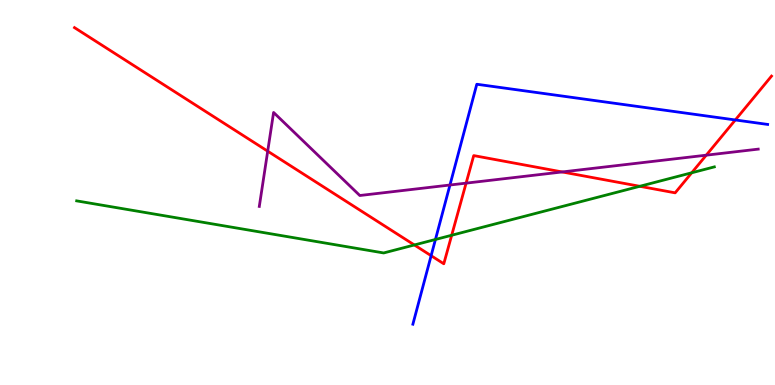[{'lines': ['blue', 'red'], 'intersections': [{'x': 5.56, 'y': 3.36}, {'x': 9.49, 'y': 6.88}]}, {'lines': ['green', 'red'], 'intersections': [{'x': 5.35, 'y': 3.64}, {'x': 5.83, 'y': 3.89}, {'x': 8.26, 'y': 5.16}, {'x': 8.93, 'y': 5.51}]}, {'lines': ['purple', 'red'], 'intersections': [{'x': 3.45, 'y': 6.07}, {'x': 6.01, 'y': 5.24}, {'x': 7.25, 'y': 5.53}, {'x': 9.11, 'y': 5.97}]}, {'lines': ['blue', 'green'], 'intersections': [{'x': 5.62, 'y': 3.78}]}, {'lines': ['blue', 'purple'], 'intersections': [{'x': 5.81, 'y': 5.19}]}, {'lines': ['green', 'purple'], 'intersections': []}]